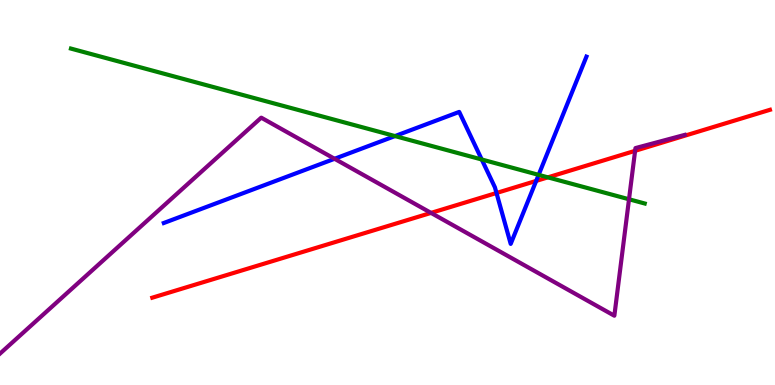[{'lines': ['blue', 'red'], 'intersections': [{'x': 6.41, 'y': 4.99}, {'x': 6.92, 'y': 5.3}]}, {'lines': ['green', 'red'], 'intersections': [{'x': 7.07, 'y': 5.39}]}, {'lines': ['purple', 'red'], 'intersections': [{'x': 5.56, 'y': 4.47}, {'x': 8.19, 'y': 6.08}]}, {'lines': ['blue', 'green'], 'intersections': [{'x': 5.1, 'y': 6.47}, {'x': 6.22, 'y': 5.86}, {'x': 6.95, 'y': 5.46}]}, {'lines': ['blue', 'purple'], 'intersections': [{'x': 4.32, 'y': 5.88}]}, {'lines': ['green', 'purple'], 'intersections': [{'x': 8.12, 'y': 4.82}]}]